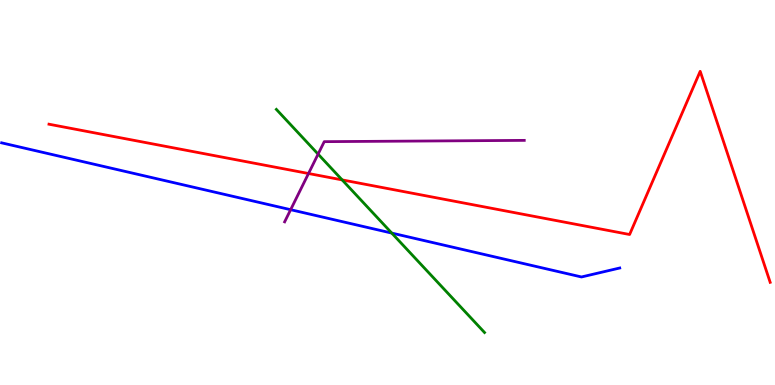[{'lines': ['blue', 'red'], 'intersections': []}, {'lines': ['green', 'red'], 'intersections': [{'x': 4.41, 'y': 5.33}]}, {'lines': ['purple', 'red'], 'intersections': [{'x': 3.98, 'y': 5.49}]}, {'lines': ['blue', 'green'], 'intersections': [{'x': 5.06, 'y': 3.95}]}, {'lines': ['blue', 'purple'], 'intersections': [{'x': 3.75, 'y': 4.55}]}, {'lines': ['green', 'purple'], 'intersections': [{'x': 4.1, 'y': 6.0}]}]